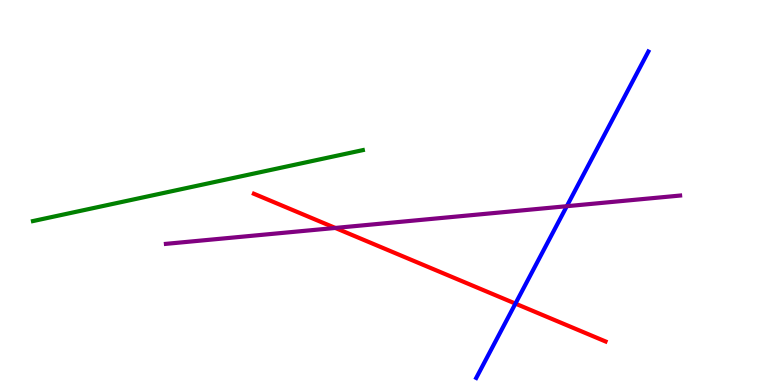[{'lines': ['blue', 'red'], 'intersections': [{'x': 6.65, 'y': 2.11}]}, {'lines': ['green', 'red'], 'intersections': []}, {'lines': ['purple', 'red'], 'intersections': [{'x': 4.33, 'y': 4.08}]}, {'lines': ['blue', 'green'], 'intersections': []}, {'lines': ['blue', 'purple'], 'intersections': [{'x': 7.31, 'y': 4.64}]}, {'lines': ['green', 'purple'], 'intersections': []}]